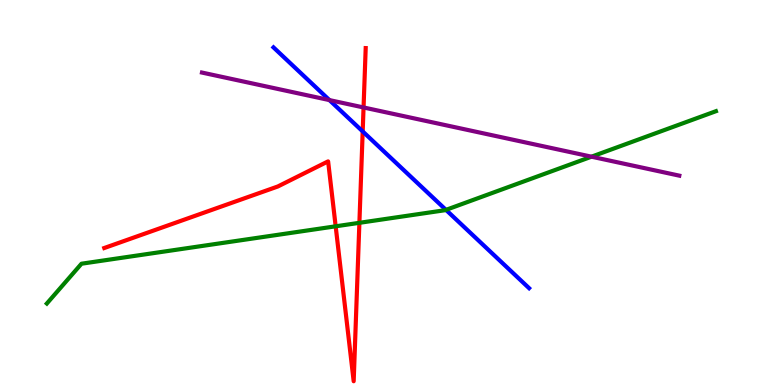[{'lines': ['blue', 'red'], 'intersections': [{'x': 4.68, 'y': 6.59}]}, {'lines': ['green', 'red'], 'intersections': [{'x': 4.33, 'y': 4.12}, {'x': 4.64, 'y': 4.21}]}, {'lines': ['purple', 'red'], 'intersections': [{'x': 4.69, 'y': 7.21}]}, {'lines': ['blue', 'green'], 'intersections': [{'x': 5.75, 'y': 4.55}]}, {'lines': ['blue', 'purple'], 'intersections': [{'x': 4.25, 'y': 7.4}]}, {'lines': ['green', 'purple'], 'intersections': [{'x': 7.63, 'y': 5.93}]}]